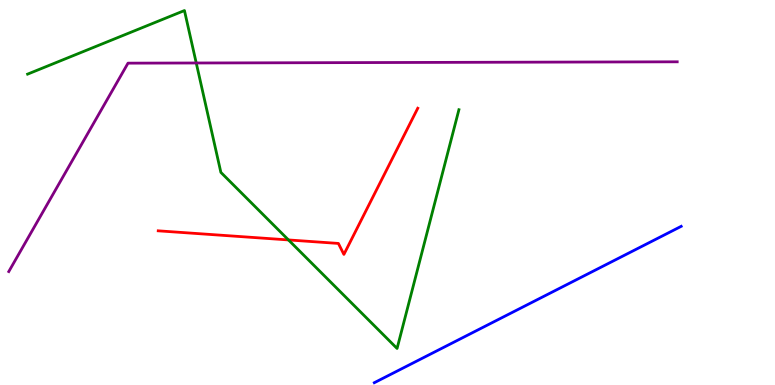[{'lines': ['blue', 'red'], 'intersections': []}, {'lines': ['green', 'red'], 'intersections': [{'x': 3.72, 'y': 3.77}]}, {'lines': ['purple', 'red'], 'intersections': []}, {'lines': ['blue', 'green'], 'intersections': []}, {'lines': ['blue', 'purple'], 'intersections': []}, {'lines': ['green', 'purple'], 'intersections': [{'x': 2.53, 'y': 8.36}]}]